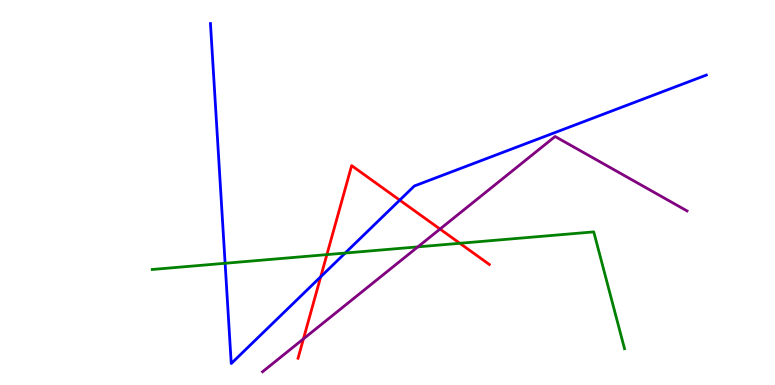[{'lines': ['blue', 'red'], 'intersections': [{'x': 4.14, 'y': 2.81}, {'x': 5.16, 'y': 4.8}]}, {'lines': ['green', 'red'], 'intersections': [{'x': 4.22, 'y': 3.39}, {'x': 5.93, 'y': 3.68}]}, {'lines': ['purple', 'red'], 'intersections': [{'x': 3.92, 'y': 1.2}, {'x': 5.68, 'y': 4.05}]}, {'lines': ['blue', 'green'], 'intersections': [{'x': 2.9, 'y': 3.16}, {'x': 4.45, 'y': 3.43}]}, {'lines': ['blue', 'purple'], 'intersections': []}, {'lines': ['green', 'purple'], 'intersections': [{'x': 5.39, 'y': 3.59}]}]